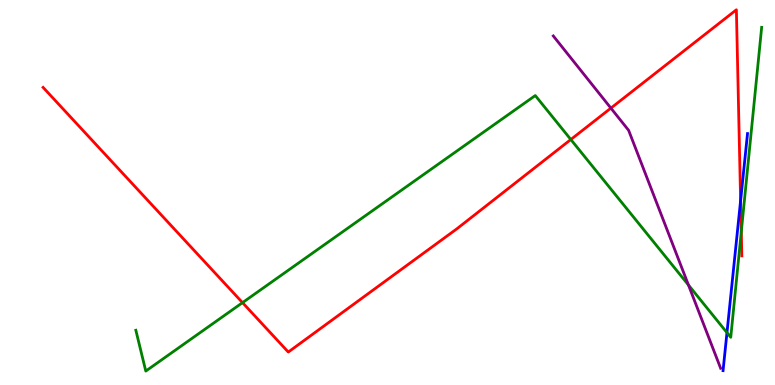[{'lines': ['blue', 'red'], 'intersections': [{'x': 9.56, 'y': 4.79}]}, {'lines': ['green', 'red'], 'intersections': [{'x': 3.13, 'y': 2.14}, {'x': 7.37, 'y': 6.38}, {'x': 9.57, 'y': 3.98}]}, {'lines': ['purple', 'red'], 'intersections': [{'x': 7.88, 'y': 7.19}]}, {'lines': ['blue', 'green'], 'intersections': [{'x': 9.38, 'y': 1.36}]}, {'lines': ['blue', 'purple'], 'intersections': []}, {'lines': ['green', 'purple'], 'intersections': [{'x': 8.88, 'y': 2.6}]}]